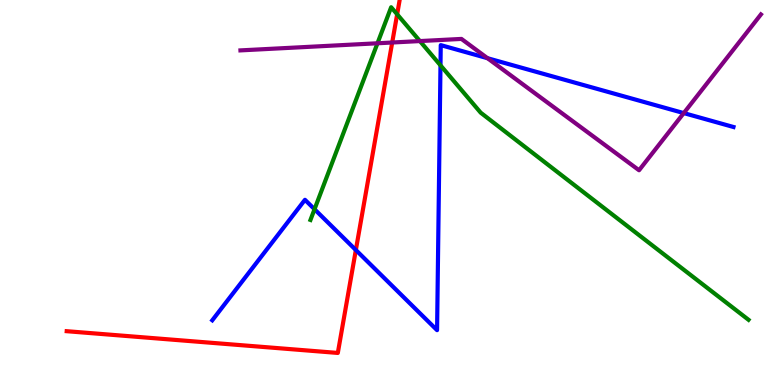[{'lines': ['blue', 'red'], 'intersections': [{'x': 4.59, 'y': 3.51}]}, {'lines': ['green', 'red'], 'intersections': [{'x': 5.12, 'y': 9.63}]}, {'lines': ['purple', 'red'], 'intersections': [{'x': 5.06, 'y': 8.9}]}, {'lines': ['blue', 'green'], 'intersections': [{'x': 4.06, 'y': 4.57}, {'x': 5.68, 'y': 8.3}]}, {'lines': ['blue', 'purple'], 'intersections': [{'x': 6.29, 'y': 8.49}, {'x': 8.82, 'y': 7.06}]}, {'lines': ['green', 'purple'], 'intersections': [{'x': 4.87, 'y': 8.88}, {'x': 5.42, 'y': 8.93}]}]